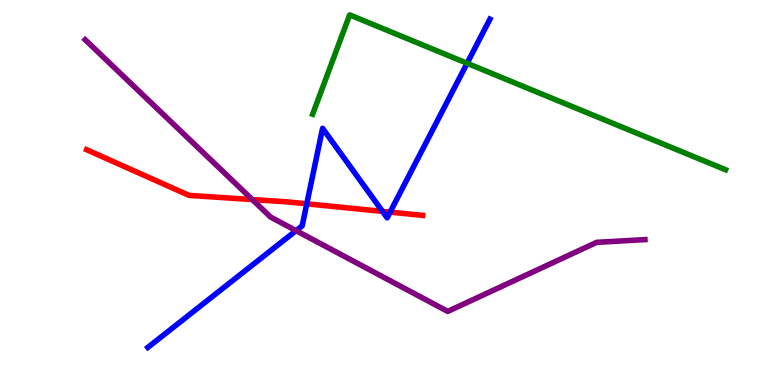[{'lines': ['blue', 'red'], 'intersections': [{'x': 3.96, 'y': 4.71}, {'x': 4.94, 'y': 4.51}, {'x': 5.03, 'y': 4.49}]}, {'lines': ['green', 'red'], 'intersections': []}, {'lines': ['purple', 'red'], 'intersections': [{'x': 3.26, 'y': 4.82}]}, {'lines': ['blue', 'green'], 'intersections': [{'x': 6.03, 'y': 8.36}]}, {'lines': ['blue', 'purple'], 'intersections': [{'x': 3.82, 'y': 4.01}]}, {'lines': ['green', 'purple'], 'intersections': []}]